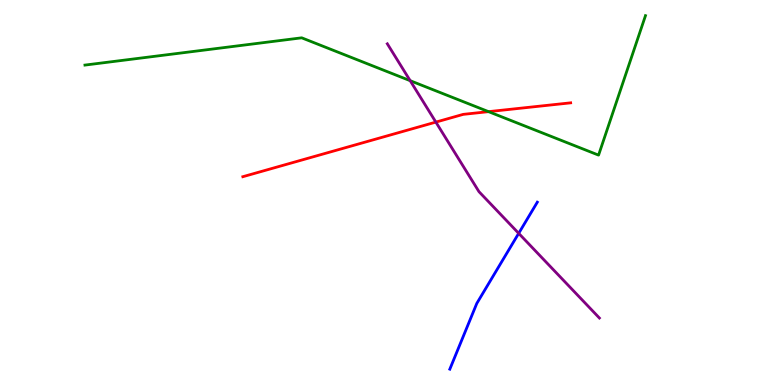[{'lines': ['blue', 'red'], 'intersections': []}, {'lines': ['green', 'red'], 'intersections': [{'x': 6.3, 'y': 7.1}]}, {'lines': ['purple', 'red'], 'intersections': [{'x': 5.62, 'y': 6.83}]}, {'lines': ['blue', 'green'], 'intersections': []}, {'lines': ['blue', 'purple'], 'intersections': [{'x': 6.69, 'y': 3.94}]}, {'lines': ['green', 'purple'], 'intersections': [{'x': 5.29, 'y': 7.9}]}]